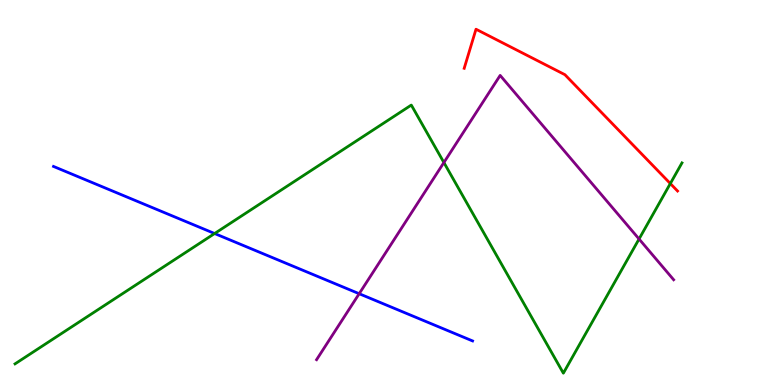[{'lines': ['blue', 'red'], 'intersections': []}, {'lines': ['green', 'red'], 'intersections': [{'x': 8.65, 'y': 5.23}]}, {'lines': ['purple', 'red'], 'intersections': []}, {'lines': ['blue', 'green'], 'intersections': [{'x': 2.77, 'y': 3.93}]}, {'lines': ['blue', 'purple'], 'intersections': [{'x': 4.63, 'y': 2.37}]}, {'lines': ['green', 'purple'], 'intersections': [{'x': 5.73, 'y': 5.78}, {'x': 8.25, 'y': 3.79}]}]